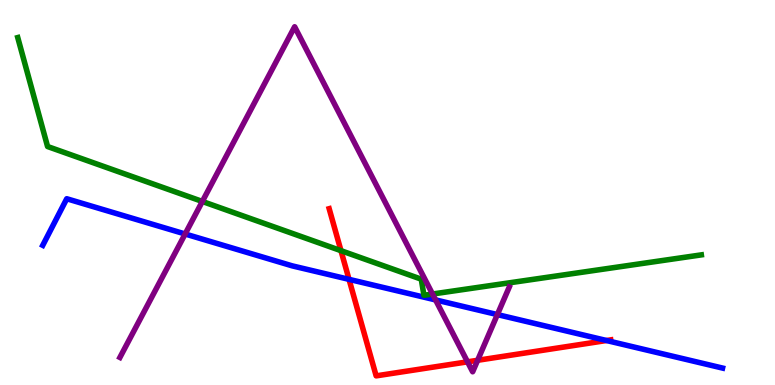[{'lines': ['blue', 'red'], 'intersections': [{'x': 4.5, 'y': 2.74}, {'x': 7.83, 'y': 1.16}]}, {'lines': ['green', 'red'], 'intersections': [{'x': 4.4, 'y': 3.49}]}, {'lines': ['purple', 'red'], 'intersections': [{'x': 6.03, 'y': 0.602}, {'x': 6.16, 'y': 0.642}]}, {'lines': ['blue', 'green'], 'intersections': []}, {'lines': ['blue', 'purple'], 'intersections': [{'x': 2.39, 'y': 3.92}, {'x': 5.62, 'y': 2.21}, {'x': 6.42, 'y': 1.83}]}, {'lines': ['green', 'purple'], 'intersections': [{'x': 2.61, 'y': 4.77}, {'x': 5.58, 'y': 2.36}]}]